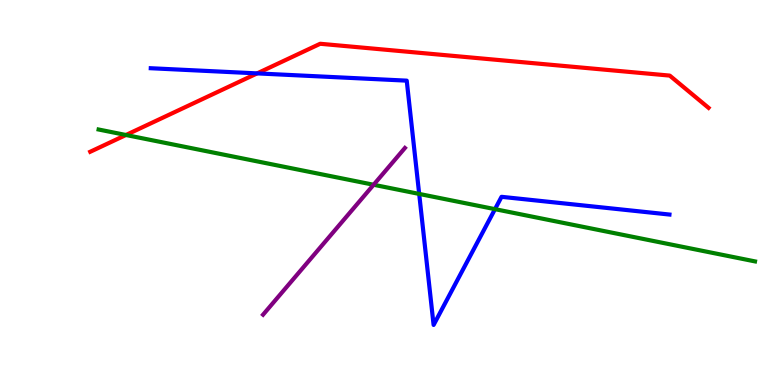[{'lines': ['blue', 'red'], 'intersections': [{'x': 3.32, 'y': 8.09}]}, {'lines': ['green', 'red'], 'intersections': [{'x': 1.62, 'y': 6.49}]}, {'lines': ['purple', 'red'], 'intersections': []}, {'lines': ['blue', 'green'], 'intersections': [{'x': 5.41, 'y': 4.96}, {'x': 6.39, 'y': 4.57}]}, {'lines': ['blue', 'purple'], 'intersections': []}, {'lines': ['green', 'purple'], 'intersections': [{'x': 4.82, 'y': 5.2}]}]